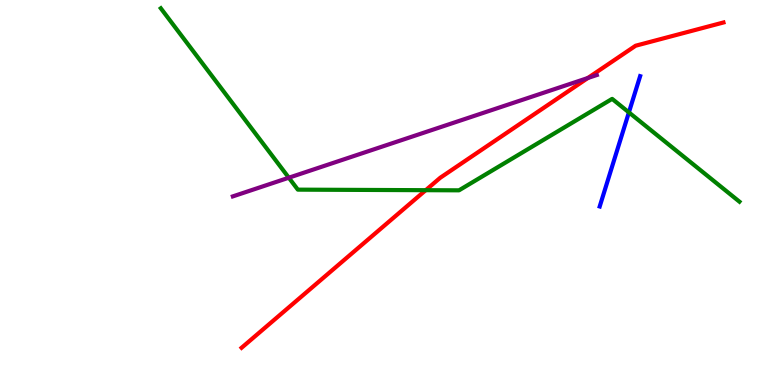[{'lines': ['blue', 'red'], 'intersections': []}, {'lines': ['green', 'red'], 'intersections': [{'x': 5.49, 'y': 5.06}]}, {'lines': ['purple', 'red'], 'intersections': [{'x': 7.59, 'y': 7.97}]}, {'lines': ['blue', 'green'], 'intersections': [{'x': 8.11, 'y': 7.08}]}, {'lines': ['blue', 'purple'], 'intersections': []}, {'lines': ['green', 'purple'], 'intersections': [{'x': 3.73, 'y': 5.38}]}]